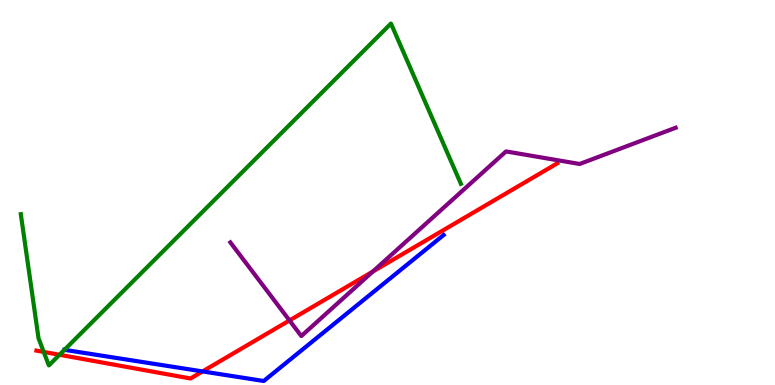[{'lines': ['blue', 'red'], 'intersections': [{'x': 2.61, 'y': 0.353}]}, {'lines': ['green', 'red'], 'intersections': [{'x': 0.564, 'y': 0.859}, {'x': 0.768, 'y': 0.785}]}, {'lines': ['purple', 'red'], 'intersections': [{'x': 3.74, 'y': 1.68}, {'x': 4.81, 'y': 2.95}]}, {'lines': ['blue', 'green'], 'intersections': [{'x': 0.832, 'y': 0.914}]}, {'lines': ['blue', 'purple'], 'intersections': []}, {'lines': ['green', 'purple'], 'intersections': []}]